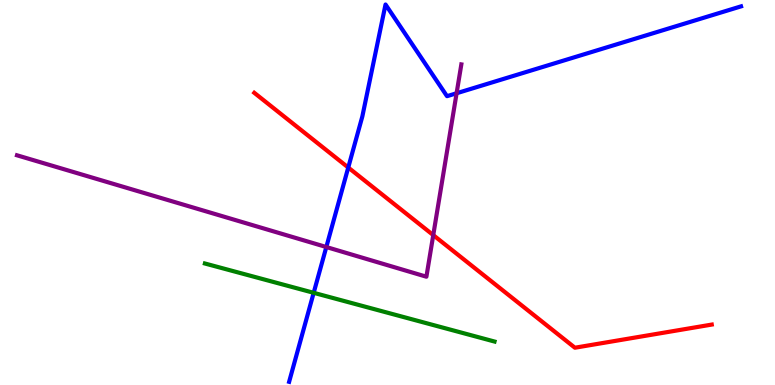[{'lines': ['blue', 'red'], 'intersections': [{'x': 4.49, 'y': 5.65}]}, {'lines': ['green', 'red'], 'intersections': []}, {'lines': ['purple', 'red'], 'intersections': [{'x': 5.59, 'y': 3.89}]}, {'lines': ['blue', 'green'], 'intersections': [{'x': 4.05, 'y': 2.39}]}, {'lines': ['blue', 'purple'], 'intersections': [{'x': 4.21, 'y': 3.58}, {'x': 5.89, 'y': 7.58}]}, {'lines': ['green', 'purple'], 'intersections': []}]